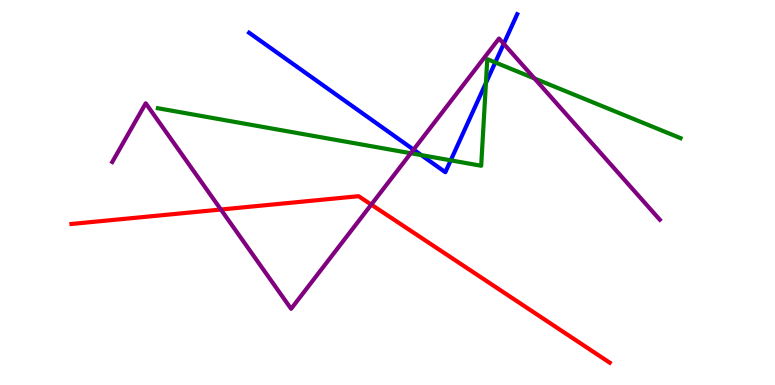[{'lines': ['blue', 'red'], 'intersections': []}, {'lines': ['green', 'red'], 'intersections': []}, {'lines': ['purple', 'red'], 'intersections': [{'x': 2.85, 'y': 4.56}, {'x': 4.79, 'y': 4.69}]}, {'lines': ['blue', 'green'], 'intersections': [{'x': 5.44, 'y': 5.97}, {'x': 5.82, 'y': 5.84}, {'x': 6.27, 'y': 7.85}, {'x': 6.39, 'y': 8.38}]}, {'lines': ['blue', 'purple'], 'intersections': [{'x': 5.34, 'y': 6.11}, {'x': 6.5, 'y': 8.86}]}, {'lines': ['green', 'purple'], 'intersections': [{'x': 5.3, 'y': 6.02}, {'x': 6.9, 'y': 7.96}]}]